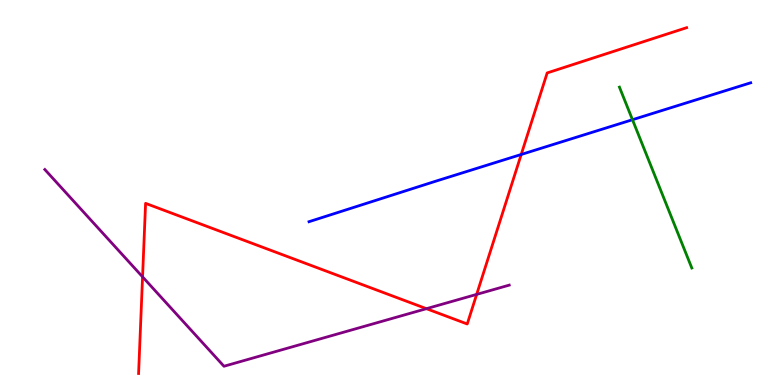[{'lines': ['blue', 'red'], 'intersections': [{'x': 6.73, 'y': 5.99}]}, {'lines': ['green', 'red'], 'intersections': []}, {'lines': ['purple', 'red'], 'intersections': [{'x': 1.84, 'y': 2.81}, {'x': 5.5, 'y': 1.98}, {'x': 6.15, 'y': 2.35}]}, {'lines': ['blue', 'green'], 'intersections': [{'x': 8.16, 'y': 6.89}]}, {'lines': ['blue', 'purple'], 'intersections': []}, {'lines': ['green', 'purple'], 'intersections': []}]